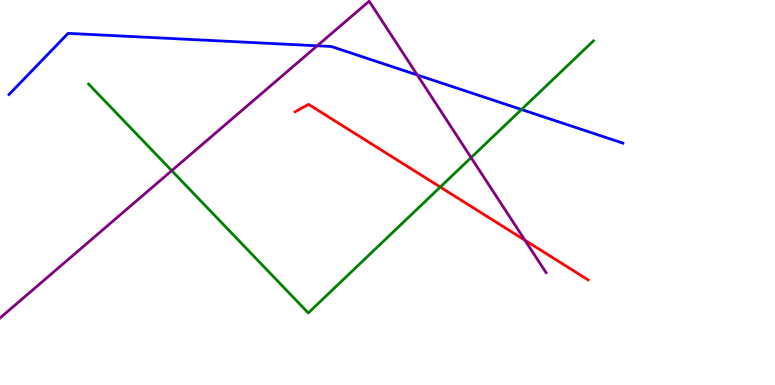[{'lines': ['blue', 'red'], 'intersections': []}, {'lines': ['green', 'red'], 'intersections': [{'x': 5.68, 'y': 5.14}]}, {'lines': ['purple', 'red'], 'intersections': [{'x': 6.77, 'y': 3.76}]}, {'lines': ['blue', 'green'], 'intersections': [{'x': 6.73, 'y': 7.16}]}, {'lines': ['blue', 'purple'], 'intersections': [{'x': 4.09, 'y': 8.81}, {'x': 5.38, 'y': 8.05}]}, {'lines': ['green', 'purple'], 'intersections': [{'x': 2.22, 'y': 5.57}, {'x': 6.08, 'y': 5.91}]}]